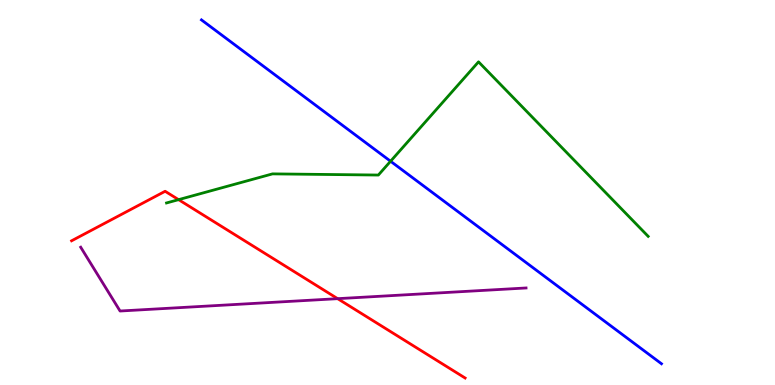[{'lines': ['blue', 'red'], 'intersections': []}, {'lines': ['green', 'red'], 'intersections': [{'x': 2.3, 'y': 4.81}]}, {'lines': ['purple', 'red'], 'intersections': [{'x': 4.36, 'y': 2.24}]}, {'lines': ['blue', 'green'], 'intersections': [{'x': 5.04, 'y': 5.81}]}, {'lines': ['blue', 'purple'], 'intersections': []}, {'lines': ['green', 'purple'], 'intersections': []}]